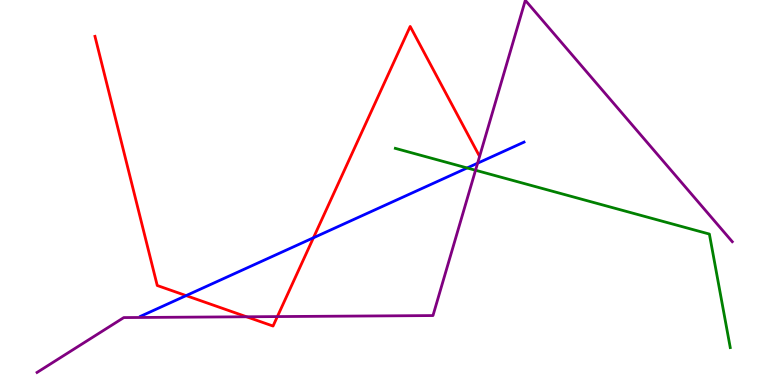[{'lines': ['blue', 'red'], 'intersections': [{'x': 2.4, 'y': 2.32}, {'x': 4.04, 'y': 3.82}]}, {'lines': ['green', 'red'], 'intersections': []}, {'lines': ['purple', 'red'], 'intersections': [{'x': 3.18, 'y': 1.77}, {'x': 3.58, 'y': 1.78}]}, {'lines': ['blue', 'green'], 'intersections': [{'x': 6.03, 'y': 5.64}]}, {'lines': ['blue', 'purple'], 'intersections': [{'x': 6.16, 'y': 5.76}]}, {'lines': ['green', 'purple'], 'intersections': [{'x': 6.14, 'y': 5.58}]}]